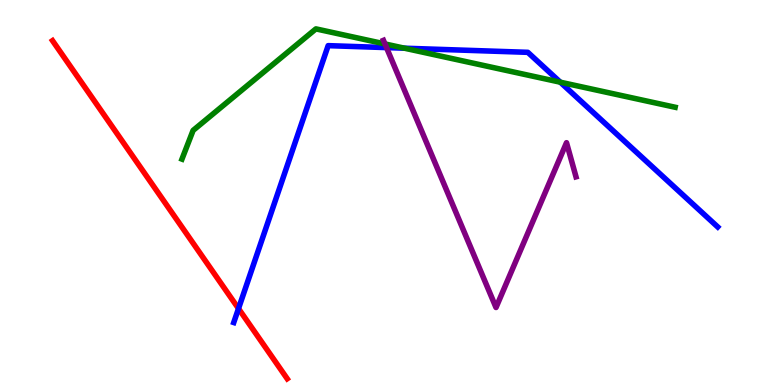[{'lines': ['blue', 'red'], 'intersections': [{'x': 3.08, 'y': 1.99}]}, {'lines': ['green', 'red'], 'intersections': []}, {'lines': ['purple', 'red'], 'intersections': []}, {'lines': ['blue', 'green'], 'intersections': [{'x': 5.22, 'y': 8.75}, {'x': 7.23, 'y': 7.87}]}, {'lines': ['blue', 'purple'], 'intersections': [{'x': 4.99, 'y': 8.76}]}, {'lines': ['green', 'purple'], 'intersections': [{'x': 4.97, 'y': 8.86}]}]